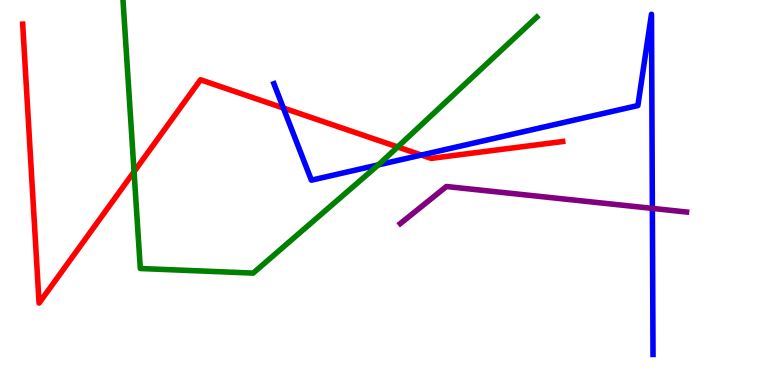[{'lines': ['blue', 'red'], 'intersections': [{'x': 3.66, 'y': 7.19}, {'x': 5.44, 'y': 5.97}]}, {'lines': ['green', 'red'], 'intersections': [{'x': 1.73, 'y': 5.54}, {'x': 5.13, 'y': 6.18}]}, {'lines': ['purple', 'red'], 'intersections': []}, {'lines': ['blue', 'green'], 'intersections': [{'x': 4.88, 'y': 5.72}]}, {'lines': ['blue', 'purple'], 'intersections': [{'x': 8.42, 'y': 4.59}]}, {'lines': ['green', 'purple'], 'intersections': []}]